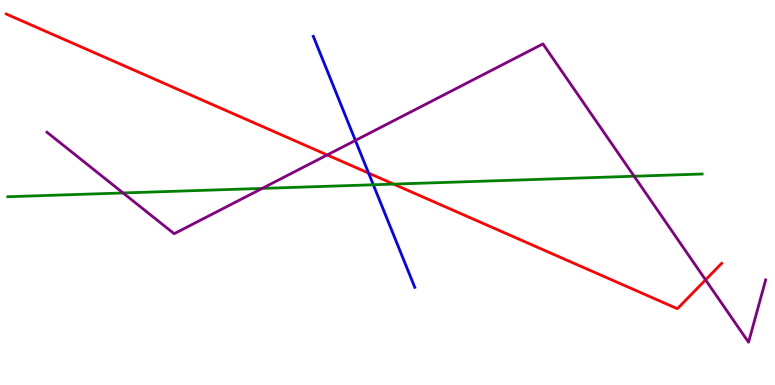[{'lines': ['blue', 'red'], 'intersections': [{'x': 4.76, 'y': 5.5}]}, {'lines': ['green', 'red'], 'intersections': [{'x': 5.08, 'y': 5.22}]}, {'lines': ['purple', 'red'], 'intersections': [{'x': 4.22, 'y': 5.98}, {'x': 9.1, 'y': 2.73}]}, {'lines': ['blue', 'green'], 'intersections': [{'x': 4.82, 'y': 5.2}]}, {'lines': ['blue', 'purple'], 'intersections': [{'x': 4.59, 'y': 6.35}]}, {'lines': ['green', 'purple'], 'intersections': [{'x': 1.59, 'y': 4.99}, {'x': 3.38, 'y': 5.11}, {'x': 8.18, 'y': 5.42}]}]